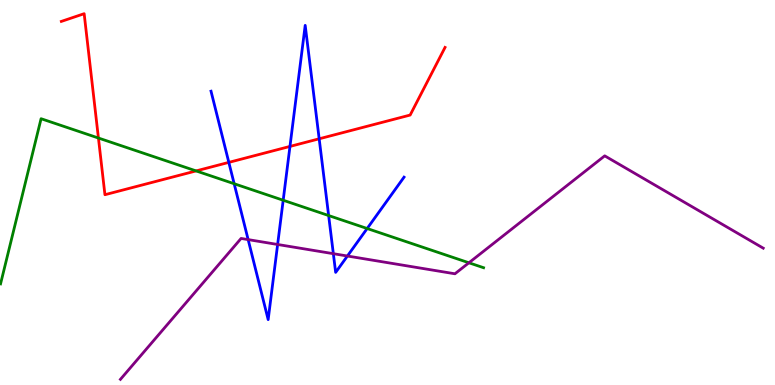[{'lines': ['blue', 'red'], 'intersections': [{'x': 2.95, 'y': 5.78}, {'x': 3.74, 'y': 6.2}, {'x': 4.12, 'y': 6.39}]}, {'lines': ['green', 'red'], 'intersections': [{'x': 1.27, 'y': 6.41}, {'x': 2.53, 'y': 5.56}]}, {'lines': ['purple', 'red'], 'intersections': []}, {'lines': ['blue', 'green'], 'intersections': [{'x': 3.02, 'y': 5.23}, {'x': 3.65, 'y': 4.8}, {'x': 4.24, 'y': 4.4}, {'x': 4.74, 'y': 4.06}]}, {'lines': ['blue', 'purple'], 'intersections': [{'x': 3.2, 'y': 3.78}, {'x': 3.58, 'y': 3.65}, {'x': 4.3, 'y': 3.41}, {'x': 4.48, 'y': 3.35}]}, {'lines': ['green', 'purple'], 'intersections': [{'x': 6.05, 'y': 3.17}]}]